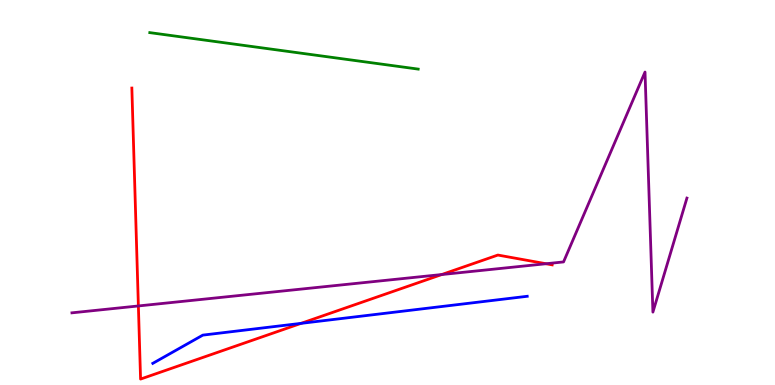[{'lines': ['blue', 'red'], 'intersections': [{'x': 3.89, 'y': 1.6}]}, {'lines': ['green', 'red'], 'intersections': []}, {'lines': ['purple', 'red'], 'intersections': [{'x': 1.79, 'y': 2.05}, {'x': 5.7, 'y': 2.87}, {'x': 7.05, 'y': 3.15}]}, {'lines': ['blue', 'green'], 'intersections': []}, {'lines': ['blue', 'purple'], 'intersections': []}, {'lines': ['green', 'purple'], 'intersections': []}]